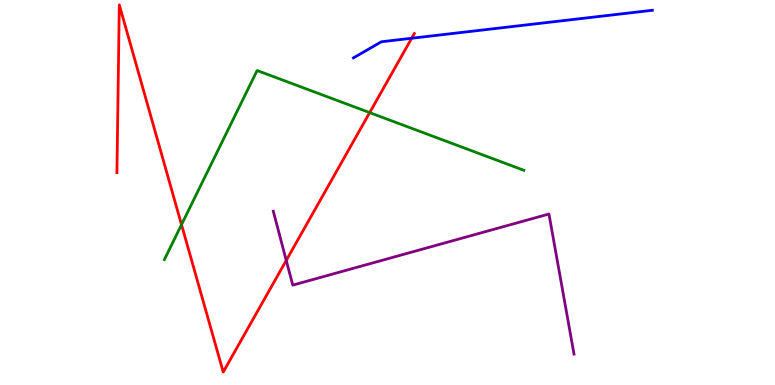[{'lines': ['blue', 'red'], 'intersections': [{'x': 5.31, 'y': 9.01}]}, {'lines': ['green', 'red'], 'intersections': [{'x': 2.34, 'y': 4.16}, {'x': 4.77, 'y': 7.07}]}, {'lines': ['purple', 'red'], 'intersections': [{'x': 3.69, 'y': 3.24}]}, {'lines': ['blue', 'green'], 'intersections': []}, {'lines': ['blue', 'purple'], 'intersections': []}, {'lines': ['green', 'purple'], 'intersections': []}]